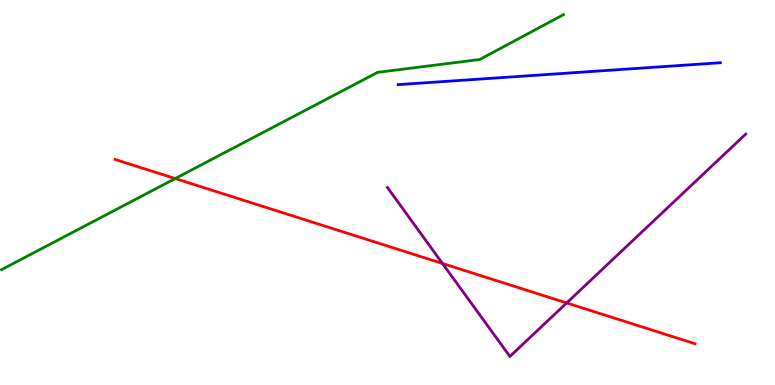[{'lines': ['blue', 'red'], 'intersections': []}, {'lines': ['green', 'red'], 'intersections': [{'x': 2.26, 'y': 5.36}]}, {'lines': ['purple', 'red'], 'intersections': [{'x': 5.71, 'y': 3.16}, {'x': 7.31, 'y': 2.13}]}, {'lines': ['blue', 'green'], 'intersections': []}, {'lines': ['blue', 'purple'], 'intersections': []}, {'lines': ['green', 'purple'], 'intersections': []}]